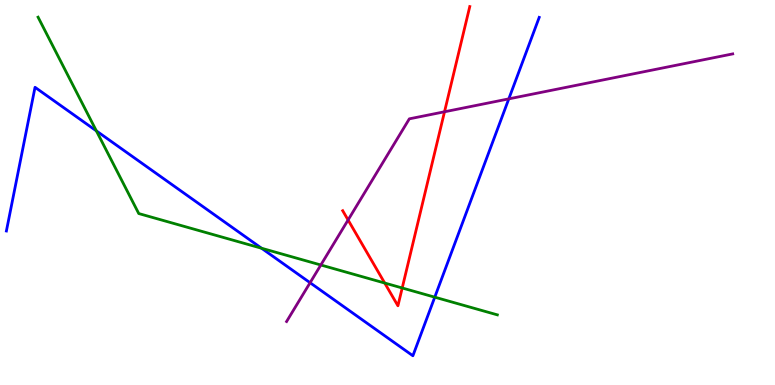[{'lines': ['blue', 'red'], 'intersections': []}, {'lines': ['green', 'red'], 'intersections': [{'x': 4.96, 'y': 2.65}, {'x': 5.19, 'y': 2.52}]}, {'lines': ['purple', 'red'], 'intersections': [{'x': 4.49, 'y': 4.29}, {'x': 5.74, 'y': 7.1}]}, {'lines': ['blue', 'green'], 'intersections': [{'x': 1.24, 'y': 6.6}, {'x': 3.37, 'y': 3.55}, {'x': 5.61, 'y': 2.28}]}, {'lines': ['blue', 'purple'], 'intersections': [{'x': 4.0, 'y': 2.66}, {'x': 6.57, 'y': 7.43}]}, {'lines': ['green', 'purple'], 'intersections': [{'x': 4.14, 'y': 3.12}]}]